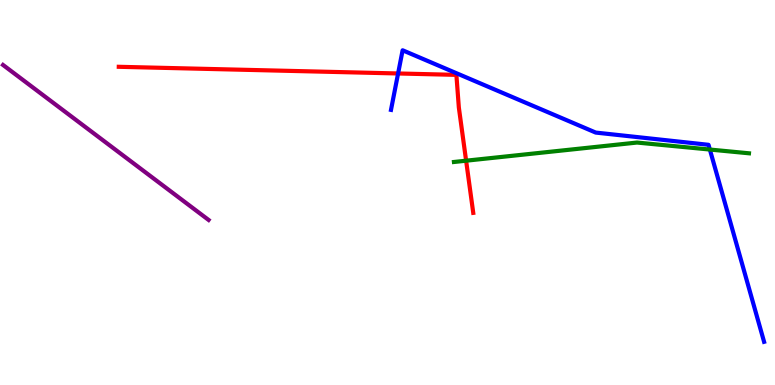[{'lines': ['blue', 'red'], 'intersections': [{'x': 5.14, 'y': 8.09}]}, {'lines': ['green', 'red'], 'intersections': [{'x': 6.01, 'y': 5.83}]}, {'lines': ['purple', 'red'], 'intersections': []}, {'lines': ['blue', 'green'], 'intersections': [{'x': 9.16, 'y': 6.12}]}, {'lines': ['blue', 'purple'], 'intersections': []}, {'lines': ['green', 'purple'], 'intersections': []}]